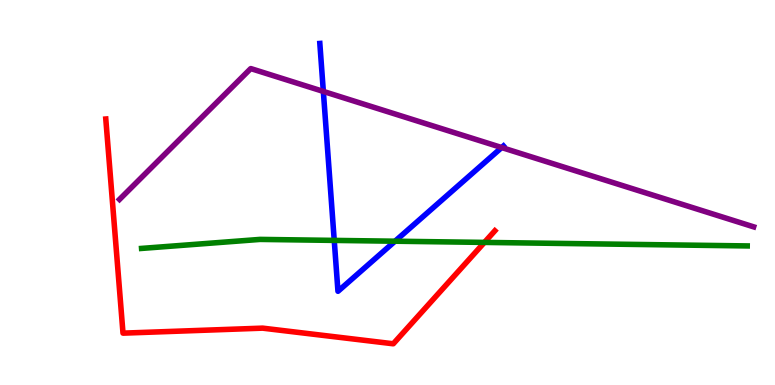[{'lines': ['blue', 'red'], 'intersections': []}, {'lines': ['green', 'red'], 'intersections': [{'x': 6.25, 'y': 3.7}]}, {'lines': ['purple', 'red'], 'intersections': []}, {'lines': ['blue', 'green'], 'intersections': [{'x': 4.31, 'y': 3.76}, {'x': 5.1, 'y': 3.73}]}, {'lines': ['blue', 'purple'], 'intersections': [{'x': 4.17, 'y': 7.63}, {'x': 6.47, 'y': 6.17}]}, {'lines': ['green', 'purple'], 'intersections': []}]